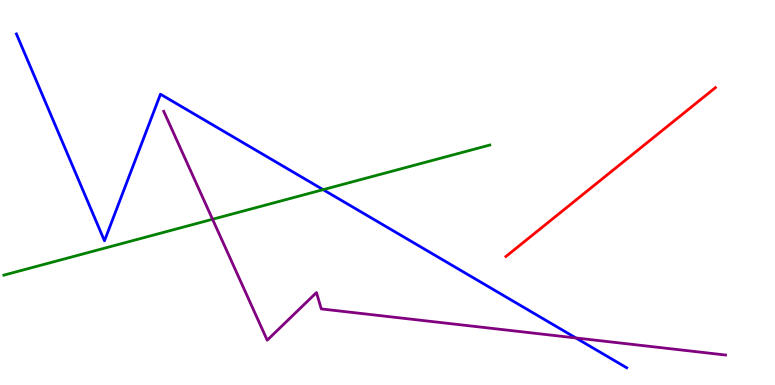[{'lines': ['blue', 'red'], 'intersections': []}, {'lines': ['green', 'red'], 'intersections': []}, {'lines': ['purple', 'red'], 'intersections': []}, {'lines': ['blue', 'green'], 'intersections': [{'x': 4.17, 'y': 5.07}]}, {'lines': ['blue', 'purple'], 'intersections': [{'x': 7.43, 'y': 1.22}]}, {'lines': ['green', 'purple'], 'intersections': [{'x': 2.74, 'y': 4.3}]}]